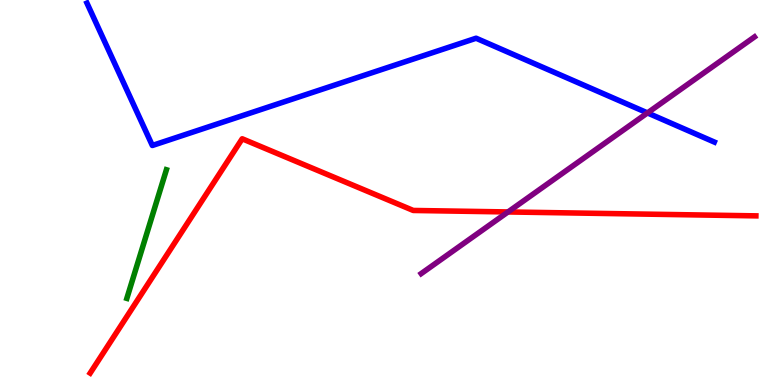[{'lines': ['blue', 'red'], 'intersections': []}, {'lines': ['green', 'red'], 'intersections': []}, {'lines': ['purple', 'red'], 'intersections': [{'x': 6.55, 'y': 4.49}]}, {'lines': ['blue', 'green'], 'intersections': []}, {'lines': ['blue', 'purple'], 'intersections': [{'x': 8.35, 'y': 7.07}]}, {'lines': ['green', 'purple'], 'intersections': []}]